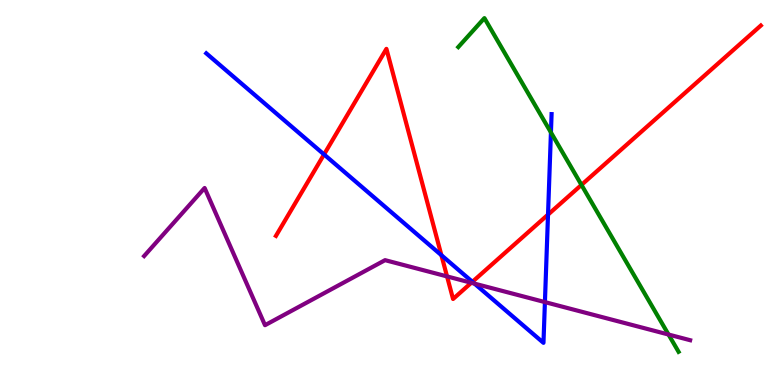[{'lines': ['blue', 'red'], 'intersections': [{'x': 4.18, 'y': 5.99}, {'x': 5.7, 'y': 3.37}, {'x': 6.1, 'y': 2.68}, {'x': 7.07, 'y': 4.43}]}, {'lines': ['green', 'red'], 'intersections': [{'x': 7.5, 'y': 5.2}]}, {'lines': ['purple', 'red'], 'intersections': [{'x': 5.77, 'y': 2.82}, {'x': 6.08, 'y': 2.66}]}, {'lines': ['blue', 'green'], 'intersections': [{'x': 7.11, 'y': 6.56}]}, {'lines': ['blue', 'purple'], 'intersections': [{'x': 6.12, 'y': 2.63}, {'x': 7.03, 'y': 2.15}]}, {'lines': ['green', 'purple'], 'intersections': [{'x': 8.63, 'y': 1.31}]}]